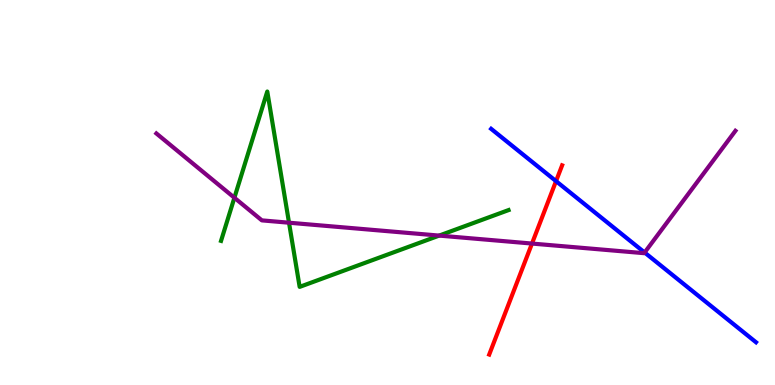[{'lines': ['blue', 'red'], 'intersections': [{'x': 7.17, 'y': 5.3}]}, {'lines': ['green', 'red'], 'intersections': []}, {'lines': ['purple', 'red'], 'intersections': [{'x': 6.86, 'y': 3.67}]}, {'lines': ['blue', 'green'], 'intersections': []}, {'lines': ['blue', 'purple'], 'intersections': [{'x': 8.32, 'y': 3.44}]}, {'lines': ['green', 'purple'], 'intersections': [{'x': 3.02, 'y': 4.86}, {'x': 3.73, 'y': 4.22}, {'x': 5.67, 'y': 3.88}]}]